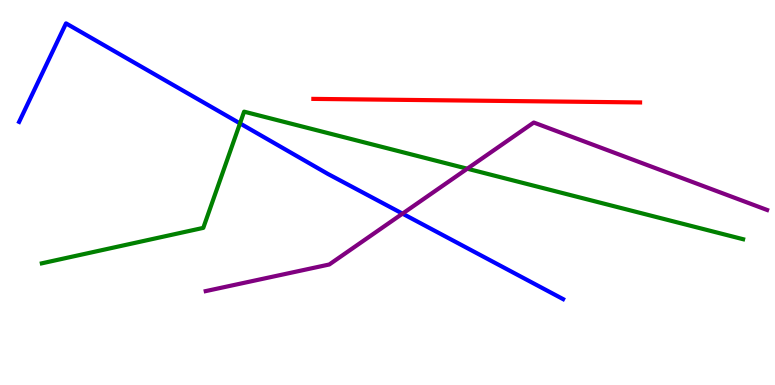[{'lines': ['blue', 'red'], 'intersections': []}, {'lines': ['green', 'red'], 'intersections': []}, {'lines': ['purple', 'red'], 'intersections': []}, {'lines': ['blue', 'green'], 'intersections': [{'x': 3.1, 'y': 6.79}]}, {'lines': ['blue', 'purple'], 'intersections': [{'x': 5.19, 'y': 4.45}]}, {'lines': ['green', 'purple'], 'intersections': [{'x': 6.03, 'y': 5.62}]}]